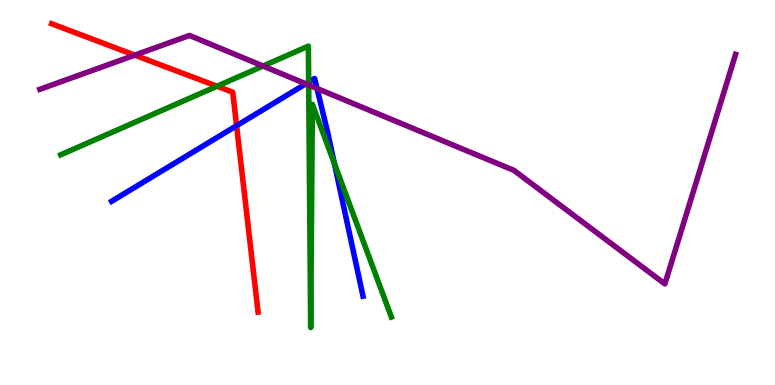[{'lines': ['blue', 'red'], 'intersections': [{'x': 3.05, 'y': 6.73}]}, {'lines': ['green', 'red'], 'intersections': [{'x': 2.8, 'y': 7.76}]}, {'lines': ['purple', 'red'], 'intersections': [{'x': 1.74, 'y': 8.57}]}, {'lines': ['blue', 'green'], 'intersections': [{'x': 3.98, 'y': 7.87}, {'x': 4.31, 'y': 5.75}]}, {'lines': ['blue', 'purple'], 'intersections': [{'x': 3.95, 'y': 7.82}, {'x': 4.09, 'y': 7.7}]}, {'lines': ['green', 'purple'], 'intersections': [{'x': 3.39, 'y': 8.29}, {'x': 3.98, 'y': 7.79}]}]